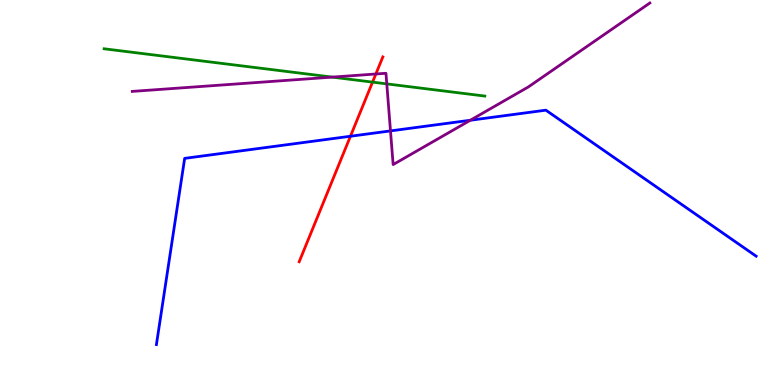[{'lines': ['blue', 'red'], 'intersections': [{'x': 4.52, 'y': 6.46}]}, {'lines': ['green', 'red'], 'intersections': [{'x': 4.81, 'y': 7.87}]}, {'lines': ['purple', 'red'], 'intersections': [{'x': 4.85, 'y': 8.08}]}, {'lines': ['blue', 'green'], 'intersections': []}, {'lines': ['blue', 'purple'], 'intersections': [{'x': 5.04, 'y': 6.6}, {'x': 6.07, 'y': 6.88}]}, {'lines': ['green', 'purple'], 'intersections': [{'x': 4.29, 'y': 8.0}, {'x': 4.99, 'y': 7.82}]}]